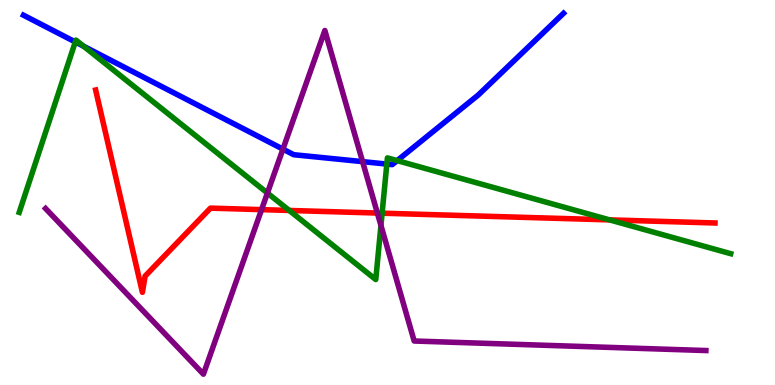[{'lines': ['blue', 'red'], 'intersections': []}, {'lines': ['green', 'red'], 'intersections': [{'x': 3.73, 'y': 4.53}, {'x': 4.93, 'y': 4.46}, {'x': 7.87, 'y': 4.29}]}, {'lines': ['purple', 'red'], 'intersections': [{'x': 3.37, 'y': 4.55}, {'x': 4.87, 'y': 4.47}]}, {'lines': ['blue', 'green'], 'intersections': [{'x': 0.971, 'y': 8.91}, {'x': 1.08, 'y': 8.8}, {'x': 4.99, 'y': 5.74}, {'x': 5.12, 'y': 5.83}]}, {'lines': ['blue', 'purple'], 'intersections': [{'x': 3.65, 'y': 6.13}, {'x': 4.68, 'y': 5.8}]}, {'lines': ['green', 'purple'], 'intersections': [{'x': 3.45, 'y': 4.99}, {'x': 4.92, 'y': 4.14}]}]